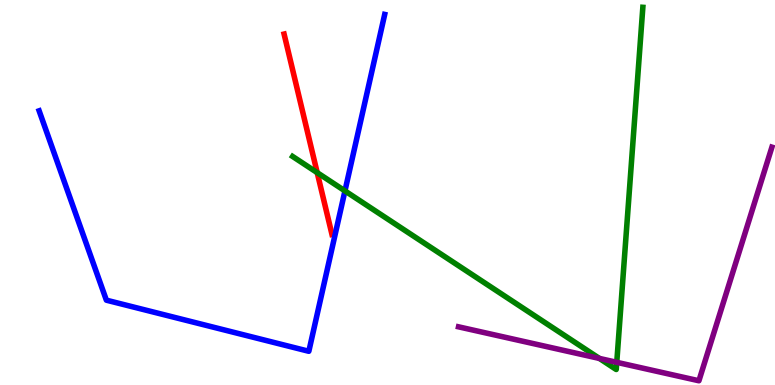[{'lines': ['blue', 'red'], 'intersections': []}, {'lines': ['green', 'red'], 'intersections': [{'x': 4.09, 'y': 5.52}]}, {'lines': ['purple', 'red'], 'intersections': []}, {'lines': ['blue', 'green'], 'intersections': [{'x': 4.45, 'y': 5.04}]}, {'lines': ['blue', 'purple'], 'intersections': []}, {'lines': ['green', 'purple'], 'intersections': [{'x': 7.73, 'y': 0.69}, {'x': 7.96, 'y': 0.589}]}]